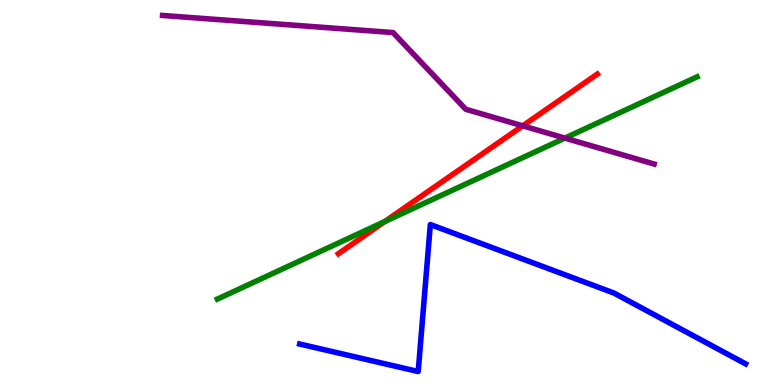[{'lines': ['blue', 'red'], 'intersections': []}, {'lines': ['green', 'red'], 'intersections': [{'x': 4.96, 'y': 4.25}]}, {'lines': ['purple', 'red'], 'intersections': [{'x': 6.74, 'y': 6.73}]}, {'lines': ['blue', 'green'], 'intersections': []}, {'lines': ['blue', 'purple'], 'intersections': []}, {'lines': ['green', 'purple'], 'intersections': [{'x': 7.29, 'y': 6.41}]}]